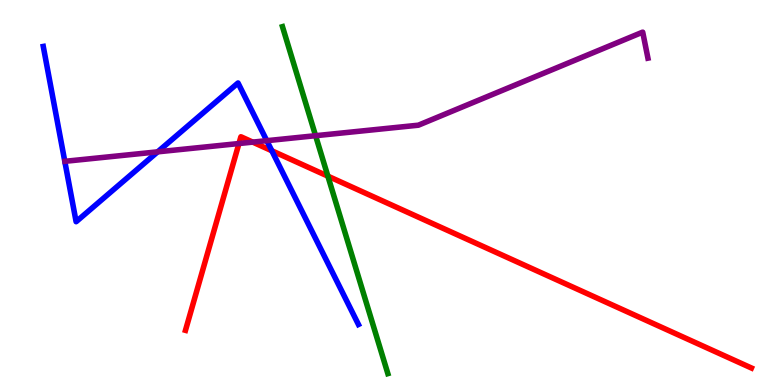[{'lines': ['blue', 'red'], 'intersections': [{'x': 3.51, 'y': 6.08}]}, {'lines': ['green', 'red'], 'intersections': [{'x': 4.23, 'y': 5.42}]}, {'lines': ['purple', 'red'], 'intersections': [{'x': 3.08, 'y': 6.27}, {'x': 3.26, 'y': 6.31}]}, {'lines': ['blue', 'green'], 'intersections': []}, {'lines': ['blue', 'purple'], 'intersections': [{'x': 2.03, 'y': 6.06}, {'x': 3.44, 'y': 6.35}]}, {'lines': ['green', 'purple'], 'intersections': [{'x': 4.07, 'y': 6.48}]}]